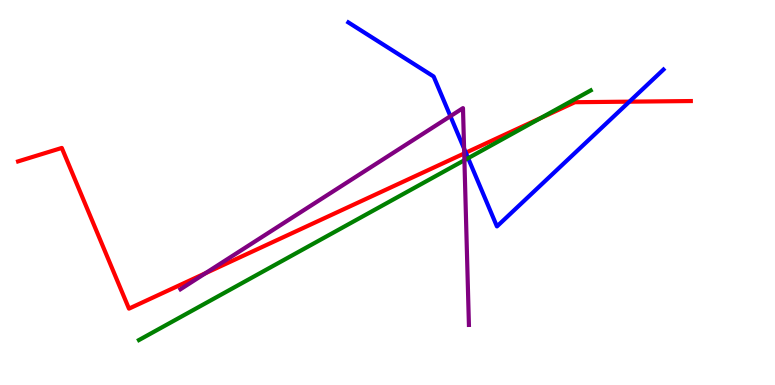[{'lines': ['blue', 'red'], 'intersections': [{'x': 6.01, 'y': 6.03}, {'x': 8.12, 'y': 7.36}]}, {'lines': ['green', 'red'], 'intersections': [{'x': 6.98, 'y': 6.93}]}, {'lines': ['purple', 'red'], 'intersections': [{'x': 2.65, 'y': 2.9}, {'x': 5.99, 'y': 6.01}]}, {'lines': ['blue', 'green'], 'intersections': [{'x': 6.04, 'y': 5.89}]}, {'lines': ['blue', 'purple'], 'intersections': [{'x': 5.81, 'y': 6.98}, {'x': 5.99, 'y': 6.14}]}, {'lines': ['green', 'purple'], 'intersections': [{'x': 5.99, 'y': 5.84}]}]